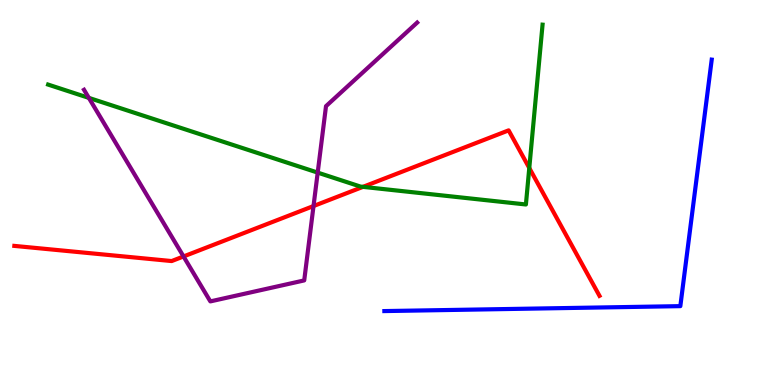[{'lines': ['blue', 'red'], 'intersections': []}, {'lines': ['green', 'red'], 'intersections': [{'x': 4.68, 'y': 5.15}, {'x': 6.83, 'y': 5.64}]}, {'lines': ['purple', 'red'], 'intersections': [{'x': 2.37, 'y': 3.34}, {'x': 4.05, 'y': 4.65}]}, {'lines': ['blue', 'green'], 'intersections': []}, {'lines': ['blue', 'purple'], 'intersections': []}, {'lines': ['green', 'purple'], 'intersections': [{'x': 1.15, 'y': 7.46}, {'x': 4.1, 'y': 5.52}]}]